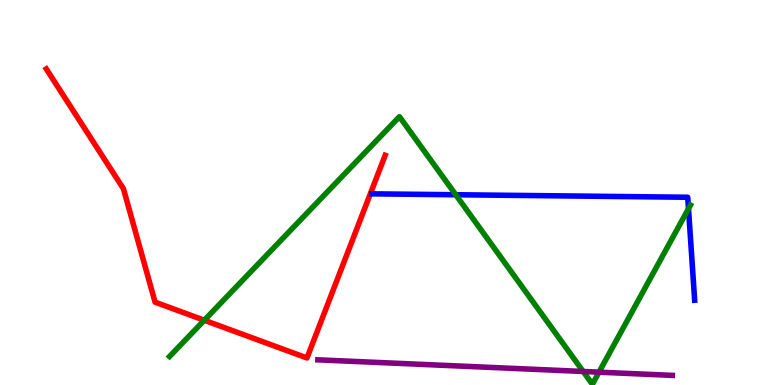[{'lines': ['blue', 'red'], 'intersections': []}, {'lines': ['green', 'red'], 'intersections': [{'x': 2.64, 'y': 1.68}]}, {'lines': ['purple', 'red'], 'intersections': []}, {'lines': ['blue', 'green'], 'intersections': [{'x': 5.88, 'y': 4.94}, {'x': 8.88, 'y': 4.58}]}, {'lines': ['blue', 'purple'], 'intersections': []}, {'lines': ['green', 'purple'], 'intersections': [{'x': 7.52, 'y': 0.351}, {'x': 7.73, 'y': 0.333}]}]